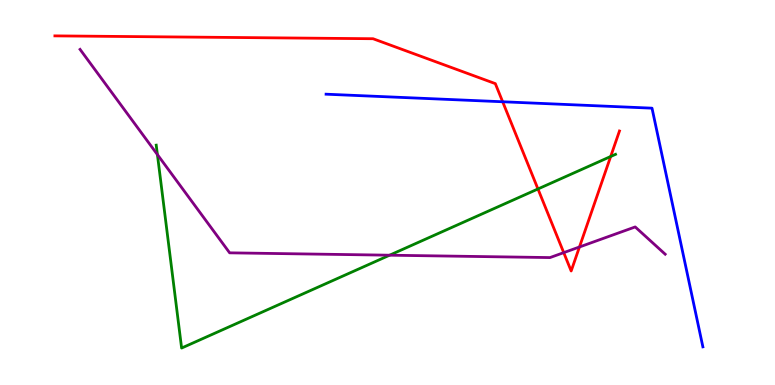[{'lines': ['blue', 'red'], 'intersections': [{'x': 6.49, 'y': 7.36}]}, {'lines': ['green', 'red'], 'intersections': [{'x': 6.94, 'y': 5.09}, {'x': 7.88, 'y': 5.93}]}, {'lines': ['purple', 'red'], 'intersections': [{'x': 7.27, 'y': 3.44}, {'x': 7.48, 'y': 3.58}]}, {'lines': ['blue', 'green'], 'intersections': []}, {'lines': ['blue', 'purple'], 'intersections': []}, {'lines': ['green', 'purple'], 'intersections': [{'x': 2.03, 'y': 5.98}, {'x': 5.03, 'y': 3.37}]}]